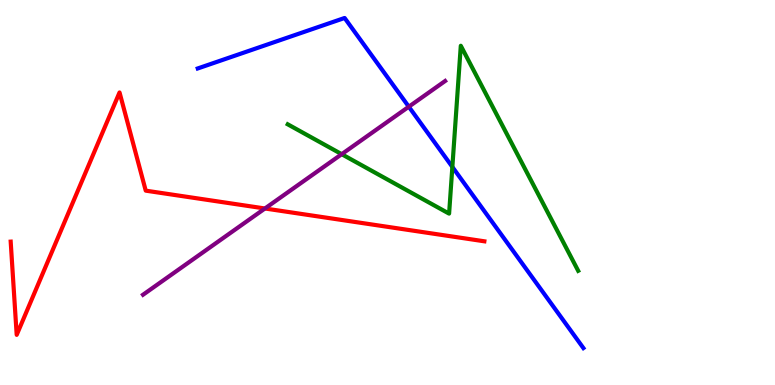[{'lines': ['blue', 'red'], 'intersections': []}, {'lines': ['green', 'red'], 'intersections': []}, {'lines': ['purple', 'red'], 'intersections': [{'x': 3.42, 'y': 4.58}]}, {'lines': ['blue', 'green'], 'intersections': [{'x': 5.84, 'y': 5.66}]}, {'lines': ['blue', 'purple'], 'intersections': [{'x': 5.27, 'y': 7.23}]}, {'lines': ['green', 'purple'], 'intersections': [{'x': 4.41, 'y': 6.0}]}]